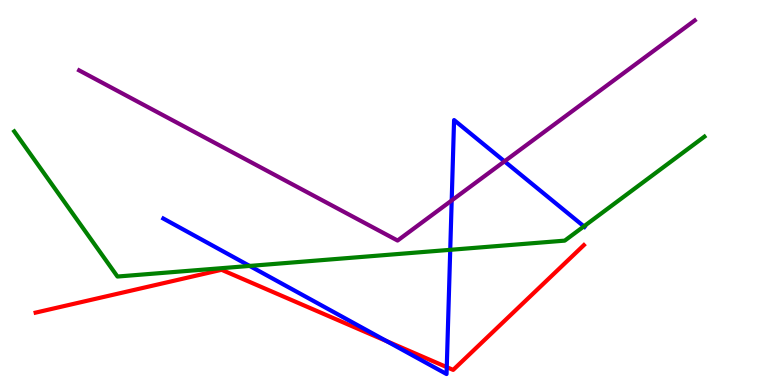[{'lines': ['blue', 'red'], 'intersections': [{'x': 4.99, 'y': 1.14}, {'x': 5.76, 'y': 0.464}]}, {'lines': ['green', 'red'], 'intersections': []}, {'lines': ['purple', 'red'], 'intersections': []}, {'lines': ['blue', 'green'], 'intersections': [{'x': 3.22, 'y': 3.09}, {'x': 5.81, 'y': 3.51}, {'x': 7.53, 'y': 4.12}]}, {'lines': ['blue', 'purple'], 'intersections': [{'x': 5.83, 'y': 4.79}, {'x': 6.51, 'y': 5.81}]}, {'lines': ['green', 'purple'], 'intersections': []}]